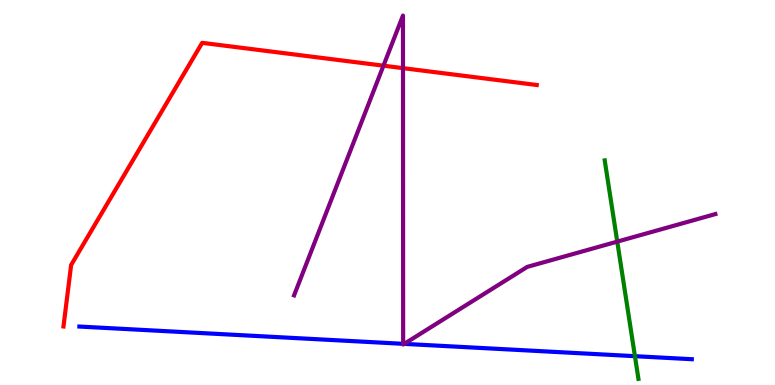[{'lines': ['blue', 'red'], 'intersections': []}, {'lines': ['green', 'red'], 'intersections': []}, {'lines': ['purple', 'red'], 'intersections': [{'x': 4.95, 'y': 8.29}, {'x': 5.2, 'y': 8.23}]}, {'lines': ['blue', 'green'], 'intersections': [{'x': 8.19, 'y': 0.749}]}, {'lines': ['blue', 'purple'], 'intersections': [{'x': 5.2, 'y': 1.07}, {'x': 5.22, 'y': 1.07}]}, {'lines': ['green', 'purple'], 'intersections': [{'x': 7.96, 'y': 3.72}]}]